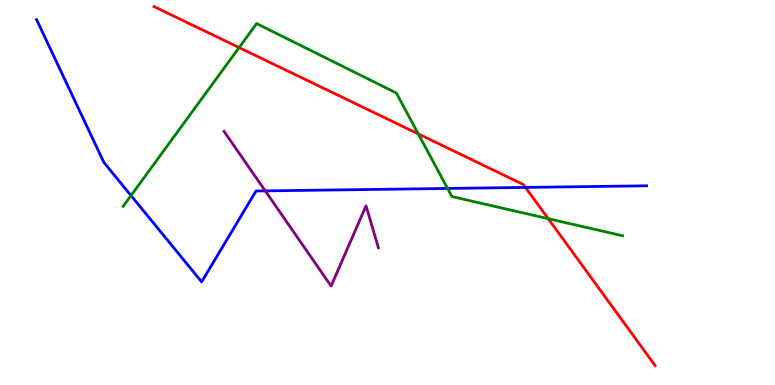[{'lines': ['blue', 'red'], 'intersections': [{'x': 6.78, 'y': 5.13}]}, {'lines': ['green', 'red'], 'intersections': [{'x': 3.09, 'y': 8.76}, {'x': 5.4, 'y': 6.52}, {'x': 7.07, 'y': 4.32}]}, {'lines': ['purple', 'red'], 'intersections': []}, {'lines': ['blue', 'green'], 'intersections': [{'x': 1.69, 'y': 4.92}, {'x': 5.77, 'y': 5.11}]}, {'lines': ['blue', 'purple'], 'intersections': [{'x': 3.42, 'y': 5.04}]}, {'lines': ['green', 'purple'], 'intersections': []}]